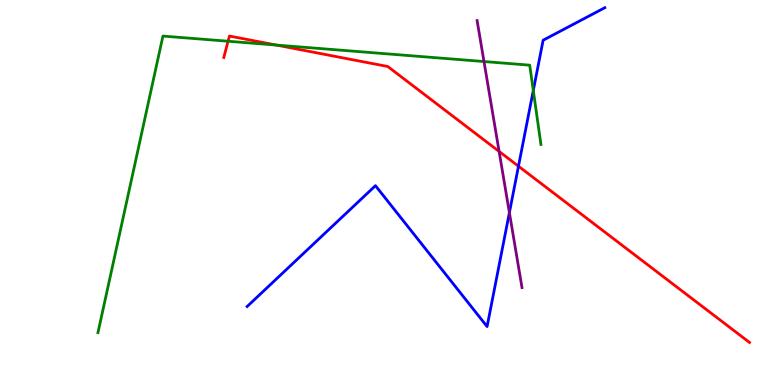[{'lines': ['blue', 'red'], 'intersections': [{'x': 6.69, 'y': 5.68}]}, {'lines': ['green', 'red'], 'intersections': [{'x': 2.94, 'y': 8.93}, {'x': 3.57, 'y': 8.83}]}, {'lines': ['purple', 'red'], 'intersections': [{'x': 6.44, 'y': 6.07}]}, {'lines': ['blue', 'green'], 'intersections': [{'x': 6.88, 'y': 7.65}]}, {'lines': ['blue', 'purple'], 'intersections': [{'x': 6.57, 'y': 4.48}]}, {'lines': ['green', 'purple'], 'intersections': [{'x': 6.25, 'y': 8.4}]}]